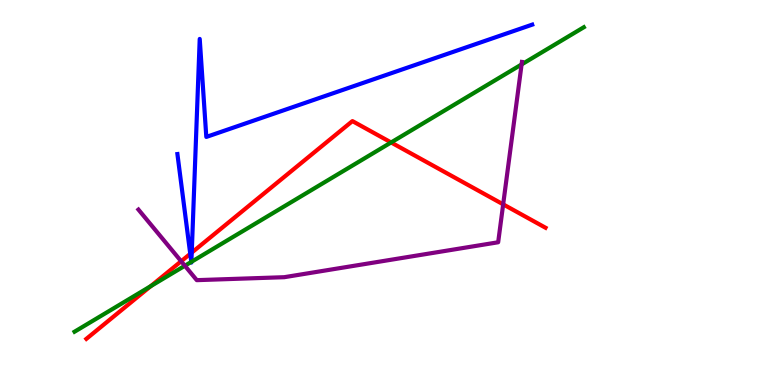[{'lines': ['blue', 'red'], 'intersections': [{'x': 2.45, 'y': 3.41}, {'x': 2.47, 'y': 3.44}]}, {'lines': ['green', 'red'], 'intersections': [{'x': 1.95, 'y': 2.57}, {'x': 5.05, 'y': 6.3}]}, {'lines': ['purple', 'red'], 'intersections': [{'x': 2.34, 'y': 3.21}, {'x': 6.49, 'y': 4.69}]}, {'lines': ['blue', 'green'], 'intersections': [{'x': 2.47, 'y': 3.2}, {'x': 2.47, 'y': 3.2}]}, {'lines': ['blue', 'purple'], 'intersections': []}, {'lines': ['green', 'purple'], 'intersections': [{'x': 2.39, 'y': 3.1}, {'x': 6.73, 'y': 8.33}]}]